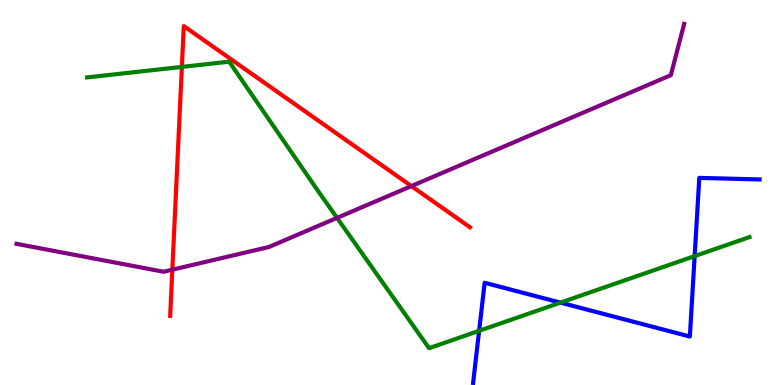[{'lines': ['blue', 'red'], 'intersections': []}, {'lines': ['green', 'red'], 'intersections': [{'x': 2.35, 'y': 8.26}]}, {'lines': ['purple', 'red'], 'intersections': [{'x': 2.22, 'y': 3.0}, {'x': 5.31, 'y': 5.17}]}, {'lines': ['blue', 'green'], 'intersections': [{'x': 6.18, 'y': 1.41}, {'x': 7.23, 'y': 2.14}, {'x': 8.96, 'y': 3.35}]}, {'lines': ['blue', 'purple'], 'intersections': []}, {'lines': ['green', 'purple'], 'intersections': [{'x': 4.35, 'y': 4.34}]}]